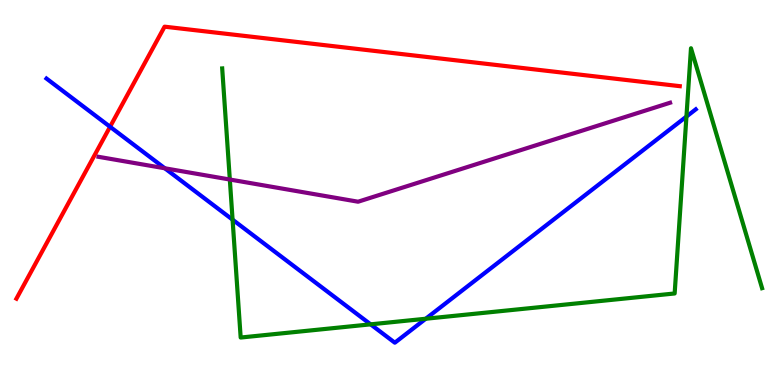[{'lines': ['blue', 'red'], 'intersections': [{'x': 1.42, 'y': 6.71}]}, {'lines': ['green', 'red'], 'intersections': []}, {'lines': ['purple', 'red'], 'intersections': []}, {'lines': ['blue', 'green'], 'intersections': [{'x': 3.0, 'y': 4.29}, {'x': 4.78, 'y': 1.58}, {'x': 5.49, 'y': 1.72}, {'x': 8.86, 'y': 6.97}]}, {'lines': ['blue', 'purple'], 'intersections': [{'x': 2.13, 'y': 5.63}]}, {'lines': ['green', 'purple'], 'intersections': [{'x': 2.97, 'y': 5.34}]}]